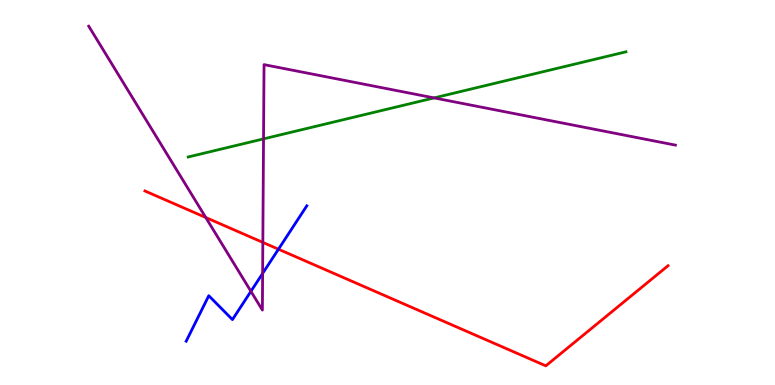[{'lines': ['blue', 'red'], 'intersections': [{'x': 3.59, 'y': 3.53}]}, {'lines': ['green', 'red'], 'intersections': []}, {'lines': ['purple', 'red'], 'intersections': [{'x': 2.66, 'y': 4.35}, {'x': 3.39, 'y': 3.7}]}, {'lines': ['blue', 'green'], 'intersections': []}, {'lines': ['blue', 'purple'], 'intersections': [{'x': 3.24, 'y': 2.43}, {'x': 3.39, 'y': 2.9}]}, {'lines': ['green', 'purple'], 'intersections': [{'x': 3.4, 'y': 6.39}, {'x': 5.6, 'y': 7.46}]}]